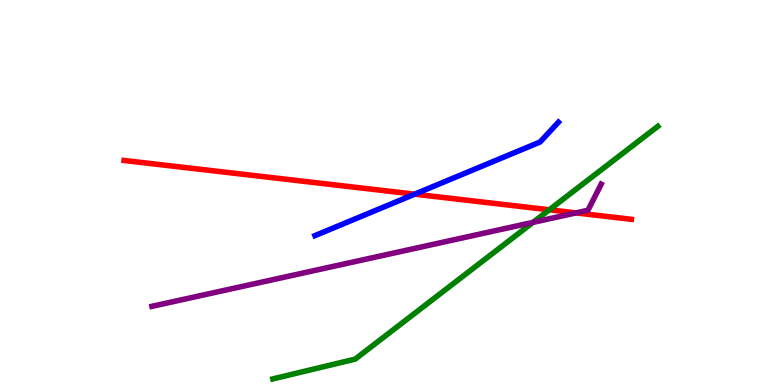[{'lines': ['blue', 'red'], 'intersections': [{'x': 5.35, 'y': 4.96}]}, {'lines': ['green', 'red'], 'intersections': [{'x': 7.09, 'y': 4.55}]}, {'lines': ['purple', 'red'], 'intersections': [{'x': 7.43, 'y': 4.47}]}, {'lines': ['blue', 'green'], 'intersections': []}, {'lines': ['blue', 'purple'], 'intersections': []}, {'lines': ['green', 'purple'], 'intersections': [{'x': 6.88, 'y': 4.22}]}]